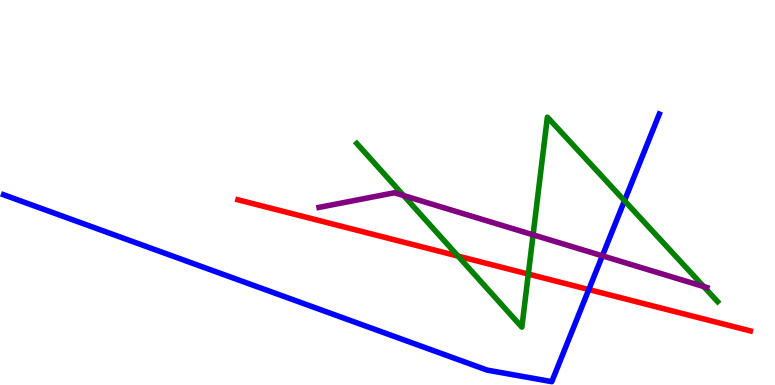[{'lines': ['blue', 'red'], 'intersections': [{'x': 7.6, 'y': 2.48}]}, {'lines': ['green', 'red'], 'intersections': [{'x': 5.91, 'y': 3.35}, {'x': 6.82, 'y': 2.88}]}, {'lines': ['purple', 'red'], 'intersections': []}, {'lines': ['blue', 'green'], 'intersections': [{'x': 8.06, 'y': 4.79}]}, {'lines': ['blue', 'purple'], 'intersections': [{'x': 7.77, 'y': 3.36}]}, {'lines': ['green', 'purple'], 'intersections': [{'x': 5.21, 'y': 4.92}, {'x': 6.88, 'y': 3.9}, {'x': 9.08, 'y': 2.56}]}]